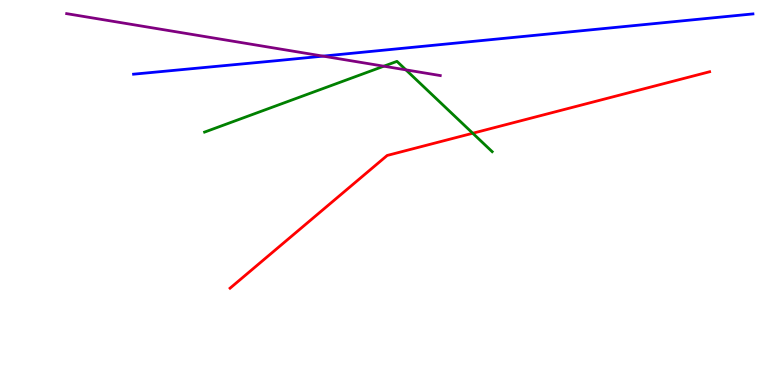[{'lines': ['blue', 'red'], 'intersections': []}, {'lines': ['green', 'red'], 'intersections': [{'x': 6.1, 'y': 6.54}]}, {'lines': ['purple', 'red'], 'intersections': []}, {'lines': ['blue', 'green'], 'intersections': []}, {'lines': ['blue', 'purple'], 'intersections': [{'x': 4.17, 'y': 8.54}]}, {'lines': ['green', 'purple'], 'intersections': [{'x': 4.95, 'y': 8.28}, {'x': 5.24, 'y': 8.19}]}]